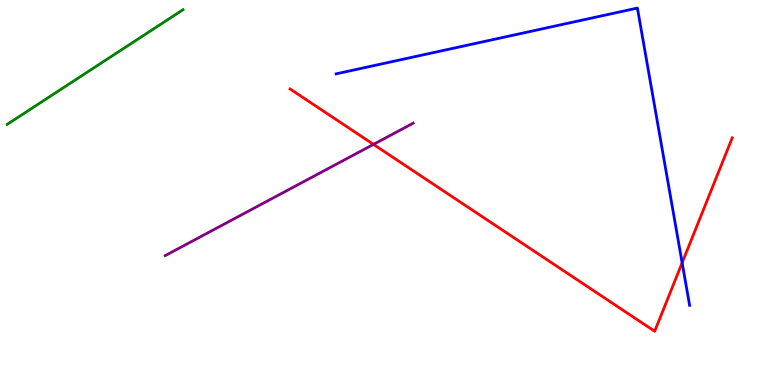[{'lines': ['blue', 'red'], 'intersections': [{'x': 8.8, 'y': 3.17}]}, {'lines': ['green', 'red'], 'intersections': []}, {'lines': ['purple', 'red'], 'intersections': [{'x': 4.82, 'y': 6.25}]}, {'lines': ['blue', 'green'], 'intersections': []}, {'lines': ['blue', 'purple'], 'intersections': []}, {'lines': ['green', 'purple'], 'intersections': []}]